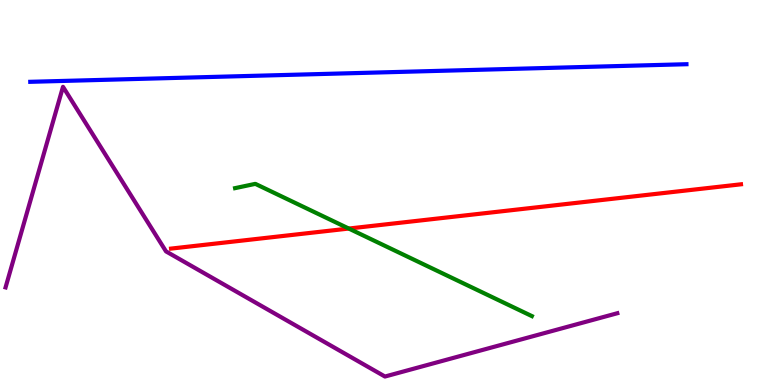[{'lines': ['blue', 'red'], 'intersections': []}, {'lines': ['green', 'red'], 'intersections': [{'x': 4.5, 'y': 4.06}]}, {'lines': ['purple', 'red'], 'intersections': []}, {'lines': ['blue', 'green'], 'intersections': []}, {'lines': ['blue', 'purple'], 'intersections': []}, {'lines': ['green', 'purple'], 'intersections': []}]